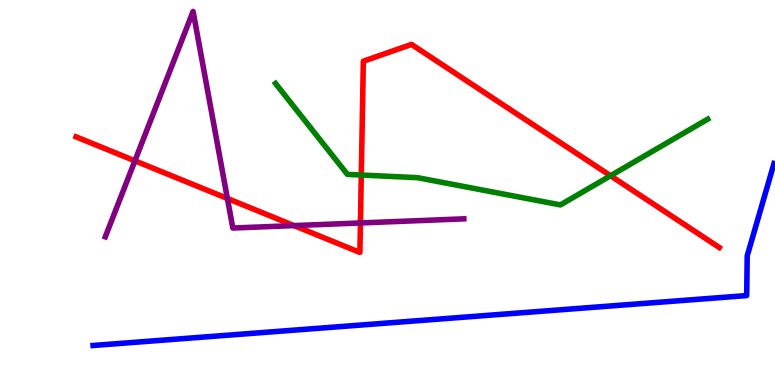[{'lines': ['blue', 'red'], 'intersections': []}, {'lines': ['green', 'red'], 'intersections': [{'x': 4.66, 'y': 5.45}, {'x': 7.88, 'y': 5.44}]}, {'lines': ['purple', 'red'], 'intersections': [{'x': 1.74, 'y': 5.82}, {'x': 2.93, 'y': 4.84}, {'x': 3.79, 'y': 4.14}, {'x': 4.65, 'y': 4.21}]}, {'lines': ['blue', 'green'], 'intersections': []}, {'lines': ['blue', 'purple'], 'intersections': []}, {'lines': ['green', 'purple'], 'intersections': []}]